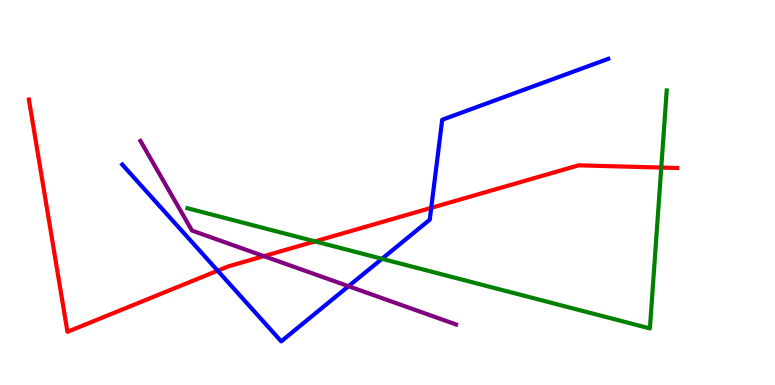[{'lines': ['blue', 'red'], 'intersections': [{'x': 2.81, 'y': 2.97}, {'x': 5.56, 'y': 4.6}]}, {'lines': ['green', 'red'], 'intersections': [{'x': 4.06, 'y': 3.73}, {'x': 8.53, 'y': 5.65}]}, {'lines': ['purple', 'red'], 'intersections': [{'x': 3.4, 'y': 3.35}]}, {'lines': ['blue', 'green'], 'intersections': [{'x': 4.93, 'y': 3.28}]}, {'lines': ['blue', 'purple'], 'intersections': [{'x': 4.5, 'y': 2.57}]}, {'lines': ['green', 'purple'], 'intersections': []}]